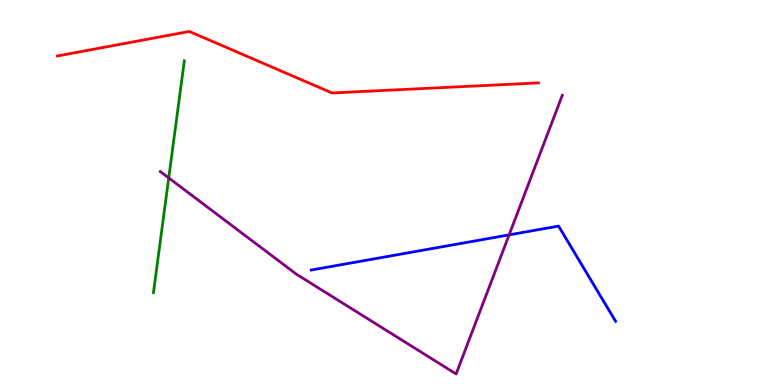[{'lines': ['blue', 'red'], 'intersections': []}, {'lines': ['green', 'red'], 'intersections': []}, {'lines': ['purple', 'red'], 'intersections': []}, {'lines': ['blue', 'green'], 'intersections': []}, {'lines': ['blue', 'purple'], 'intersections': [{'x': 6.57, 'y': 3.9}]}, {'lines': ['green', 'purple'], 'intersections': [{'x': 2.18, 'y': 5.38}]}]